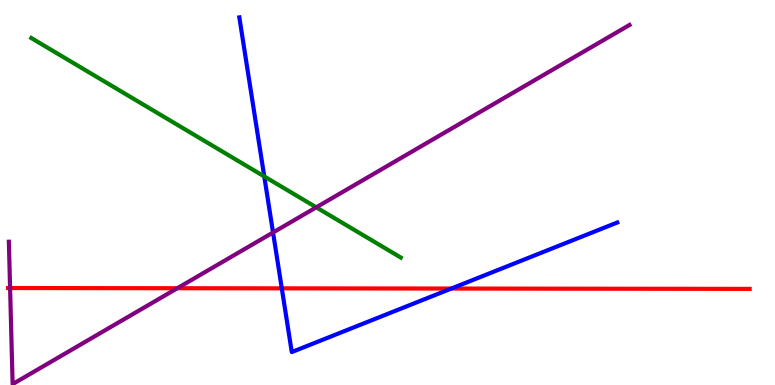[{'lines': ['blue', 'red'], 'intersections': [{'x': 3.64, 'y': 2.51}, {'x': 5.82, 'y': 2.51}]}, {'lines': ['green', 'red'], 'intersections': []}, {'lines': ['purple', 'red'], 'intersections': [{'x': 0.13, 'y': 2.52}, {'x': 2.29, 'y': 2.51}]}, {'lines': ['blue', 'green'], 'intersections': [{'x': 3.41, 'y': 5.42}]}, {'lines': ['blue', 'purple'], 'intersections': [{'x': 3.52, 'y': 3.96}]}, {'lines': ['green', 'purple'], 'intersections': [{'x': 4.08, 'y': 4.61}]}]